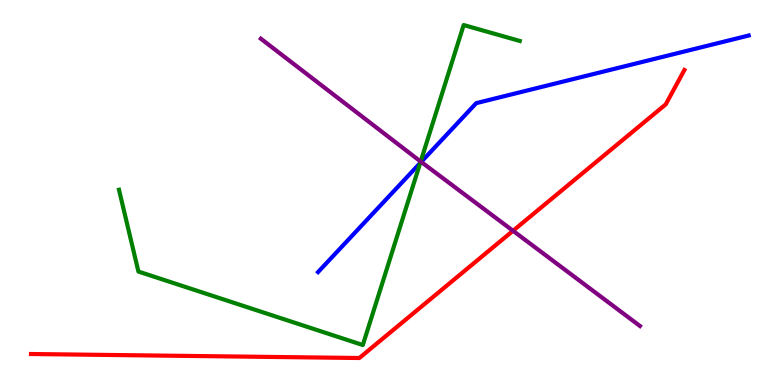[{'lines': ['blue', 'red'], 'intersections': []}, {'lines': ['green', 'red'], 'intersections': []}, {'lines': ['purple', 'red'], 'intersections': [{'x': 6.62, 'y': 4.01}]}, {'lines': ['blue', 'green'], 'intersections': [{'x': 5.42, 'y': 5.77}]}, {'lines': ['blue', 'purple'], 'intersections': [{'x': 5.43, 'y': 5.79}]}, {'lines': ['green', 'purple'], 'intersections': [{'x': 5.43, 'y': 5.8}]}]